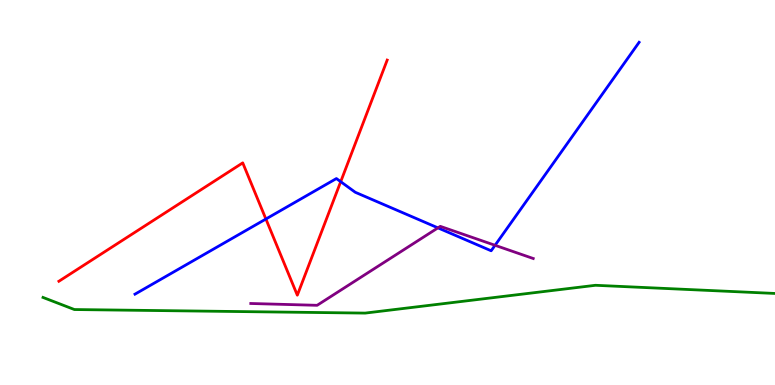[{'lines': ['blue', 'red'], 'intersections': [{'x': 3.43, 'y': 4.31}, {'x': 4.4, 'y': 5.28}]}, {'lines': ['green', 'red'], 'intersections': []}, {'lines': ['purple', 'red'], 'intersections': []}, {'lines': ['blue', 'green'], 'intersections': []}, {'lines': ['blue', 'purple'], 'intersections': [{'x': 5.65, 'y': 4.08}, {'x': 6.39, 'y': 3.63}]}, {'lines': ['green', 'purple'], 'intersections': []}]